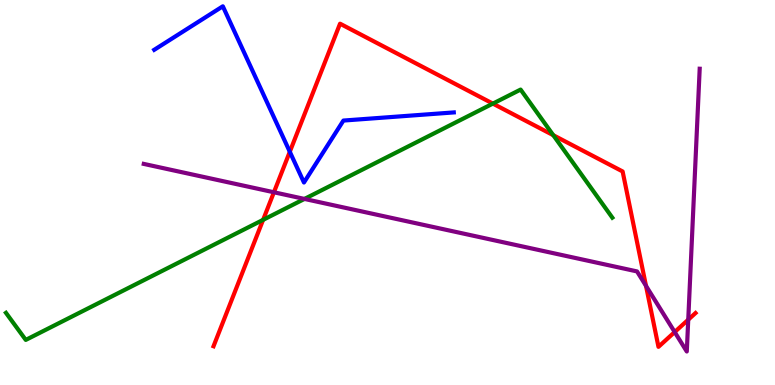[{'lines': ['blue', 'red'], 'intersections': [{'x': 3.74, 'y': 6.06}]}, {'lines': ['green', 'red'], 'intersections': [{'x': 3.39, 'y': 4.29}, {'x': 6.36, 'y': 7.31}, {'x': 7.14, 'y': 6.49}]}, {'lines': ['purple', 'red'], 'intersections': [{'x': 3.53, 'y': 5.01}, {'x': 8.34, 'y': 2.58}, {'x': 8.71, 'y': 1.38}, {'x': 8.88, 'y': 1.7}]}, {'lines': ['blue', 'green'], 'intersections': []}, {'lines': ['blue', 'purple'], 'intersections': []}, {'lines': ['green', 'purple'], 'intersections': [{'x': 3.93, 'y': 4.83}]}]